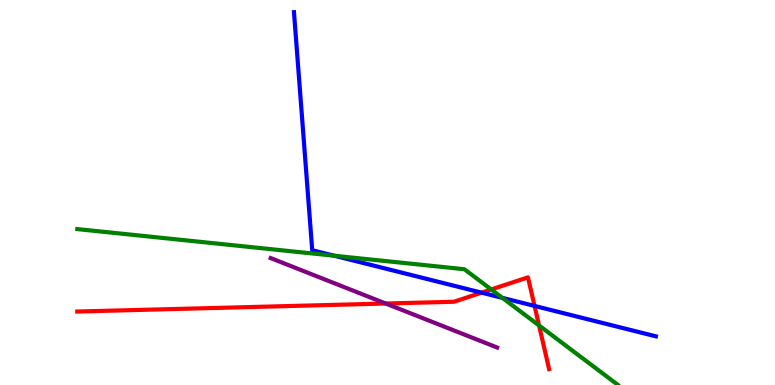[{'lines': ['blue', 'red'], 'intersections': [{'x': 6.21, 'y': 2.4}, {'x': 6.9, 'y': 2.05}]}, {'lines': ['green', 'red'], 'intersections': [{'x': 6.34, 'y': 2.48}, {'x': 6.96, 'y': 1.55}]}, {'lines': ['purple', 'red'], 'intersections': [{'x': 4.98, 'y': 2.12}]}, {'lines': ['blue', 'green'], 'intersections': [{'x': 4.31, 'y': 3.36}, {'x': 6.48, 'y': 2.26}]}, {'lines': ['blue', 'purple'], 'intersections': []}, {'lines': ['green', 'purple'], 'intersections': []}]